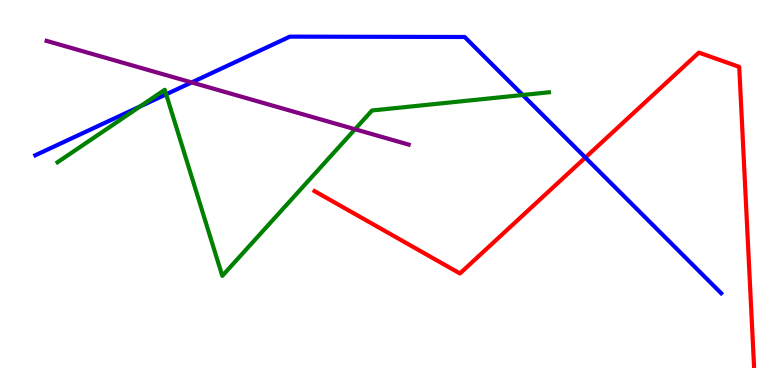[{'lines': ['blue', 'red'], 'intersections': [{'x': 7.55, 'y': 5.91}]}, {'lines': ['green', 'red'], 'intersections': []}, {'lines': ['purple', 'red'], 'intersections': []}, {'lines': ['blue', 'green'], 'intersections': [{'x': 1.81, 'y': 7.24}, {'x': 2.14, 'y': 7.55}, {'x': 6.74, 'y': 7.53}]}, {'lines': ['blue', 'purple'], 'intersections': [{'x': 2.47, 'y': 7.86}]}, {'lines': ['green', 'purple'], 'intersections': [{'x': 4.58, 'y': 6.64}]}]